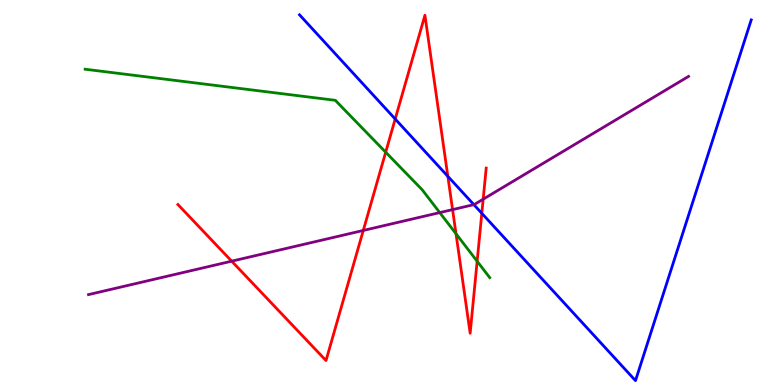[{'lines': ['blue', 'red'], 'intersections': [{'x': 5.1, 'y': 6.91}, {'x': 5.78, 'y': 5.42}, {'x': 6.22, 'y': 4.46}]}, {'lines': ['green', 'red'], 'intersections': [{'x': 4.98, 'y': 6.05}, {'x': 5.88, 'y': 3.93}, {'x': 6.16, 'y': 3.21}]}, {'lines': ['purple', 'red'], 'intersections': [{'x': 2.99, 'y': 3.22}, {'x': 4.69, 'y': 4.01}, {'x': 5.84, 'y': 4.56}, {'x': 6.23, 'y': 4.83}]}, {'lines': ['blue', 'green'], 'intersections': []}, {'lines': ['blue', 'purple'], 'intersections': [{'x': 6.11, 'y': 4.68}]}, {'lines': ['green', 'purple'], 'intersections': [{'x': 5.67, 'y': 4.48}]}]